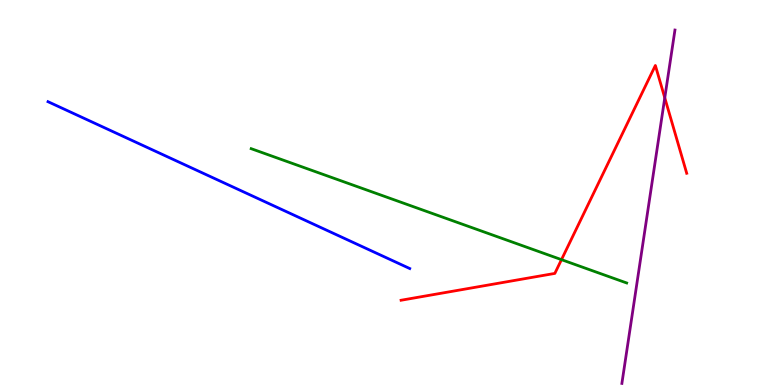[{'lines': ['blue', 'red'], 'intersections': []}, {'lines': ['green', 'red'], 'intersections': [{'x': 7.25, 'y': 3.26}]}, {'lines': ['purple', 'red'], 'intersections': [{'x': 8.58, 'y': 7.46}]}, {'lines': ['blue', 'green'], 'intersections': []}, {'lines': ['blue', 'purple'], 'intersections': []}, {'lines': ['green', 'purple'], 'intersections': []}]